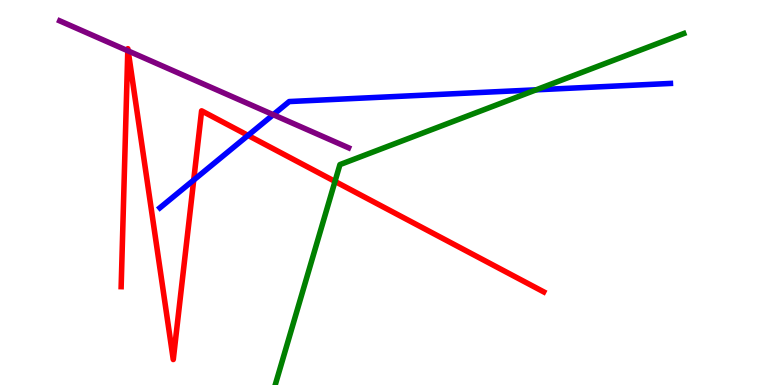[{'lines': ['blue', 'red'], 'intersections': [{'x': 2.5, 'y': 5.32}, {'x': 3.2, 'y': 6.48}]}, {'lines': ['green', 'red'], 'intersections': [{'x': 4.32, 'y': 5.29}]}, {'lines': ['purple', 'red'], 'intersections': [{'x': 1.65, 'y': 8.68}, {'x': 1.65, 'y': 8.68}]}, {'lines': ['blue', 'green'], 'intersections': [{'x': 6.92, 'y': 7.67}]}, {'lines': ['blue', 'purple'], 'intersections': [{'x': 3.53, 'y': 7.02}]}, {'lines': ['green', 'purple'], 'intersections': []}]